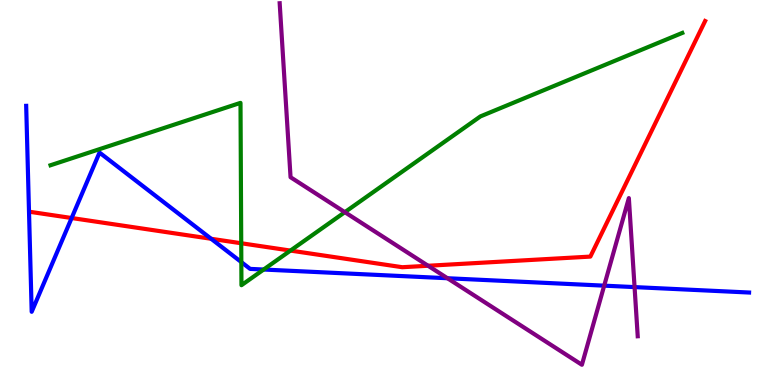[{'lines': ['blue', 'red'], 'intersections': [{'x': 0.924, 'y': 4.34}, {'x': 2.72, 'y': 3.8}]}, {'lines': ['green', 'red'], 'intersections': [{'x': 3.11, 'y': 3.68}, {'x': 3.75, 'y': 3.49}]}, {'lines': ['purple', 'red'], 'intersections': [{'x': 5.52, 'y': 3.1}]}, {'lines': ['blue', 'green'], 'intersections': [{'x': 3.11, 'y': 3.19}, {'x': 3.4, 'y': 3.0}]}, {'lines': ['blue', 'purple'], 'intersections': [{'x': 5.77, 'y': 2.77}, {'x': 7.8, 'y': 2.58}, {'x': 8.19, 'y': 2.54}]}, {'lines': ['green', 'purple'], 'intersections': [{'x': 4.45, 'y': 4.49}]}]